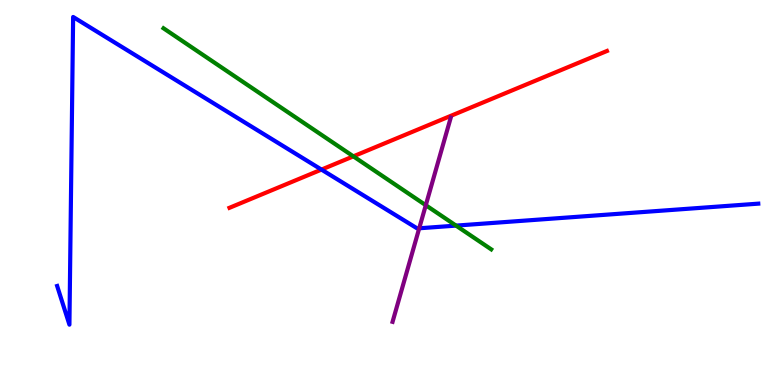[{'lines': ['blue', 'red'], 'intersections': [{'x': 4.15, 'y': 5.6}]}, {'lines': ['green', 'red'], 'intersections': [{'x': 4.56, 'y': 5.94}]}, {'lines': ['purple', 'red'], 'intersections': []}, {'lines': ['blue', 'green'], 'intersections': [{'x': 5.88, 'y': 4.14}]}, {'lines': ['blue', 'purple'], 'intersections': [{'x': 5.41, 'y': 4.07}]}, {'lines': ['green', 'purple'], 'intersections': [{'x': 5.49, 'y': 4.67}]}]